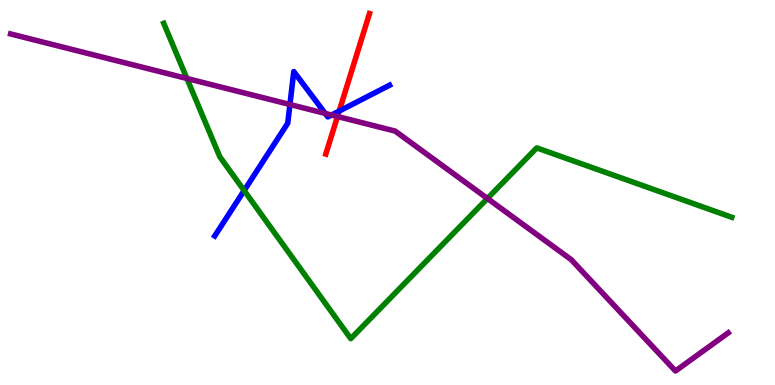[{'lines': ['blue', 'red'], 'intersections': [{'x': 4.38, 'y': 7.11}]}, {'lines': ['green', 'red'], 'intersections': []}, {'lines': ['purple', 'red'], 'intersections': [{'x': 4.35, 'y': 6.97}]}, {'lines': ['blue', 'green'], 'intersections': [{'x': 3.15, 'y': 5.05}]}, {'lines': ['blue', 'purple'], 'intersections': [{'x': 3.74, 'y': 7.29}, {'x': 4.2, 'y': 7.05}, {'x': 4.28, 'y': 7.01}]}, {'lines': ['green', 'purple'], 'intersections': [{'x': 2.41, 'y': 7.96}, {'x': 6.29, 'y': 4.85}]}]